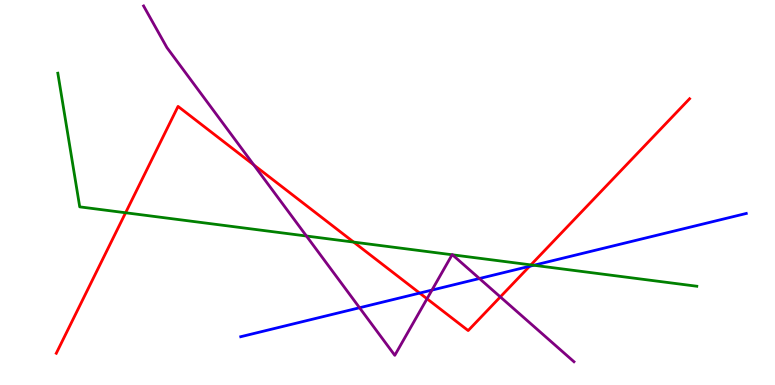[{'lines': ['blue', 'red'], 'intersections': [{'x': 5.42, 'y': 2.39}, {'x': 6.83, 'y': 3.08}]}, {'lines': ['green', 'red'], 'intersections': [{'x': 1.62, 'y': 4.47}, {'x': 4.56, 'y': 3.71}, {'x': 6.85, 'y': 3.12}]}, {'lines': ['purple', 'red'], 'intersections': [{'x': 3.27, 'y': 5.72}, {'x': 5.51, 'y': 2.24}, {'x': 6.46, 'y': 2.29}]}, {'lines': ['blue', 'green'], 'intersections': [{'x': 6.89, 'y': 3.11}]}, {'lines': ['blue', 'purple'], 'intersections': [{'x': 4.64, 'y': 2.01}, {'x': 5.57, 'y': 2.47}, {'x': 6.19, 'y': 2.77}]}, {'lines': ['green', 'purple'], 'intersections': [{'x': 3.95, 'y': 3.87}, {'x': 5.83, 'y': 3.38}, {'x': 5.84, 'y': 3.38}]}]